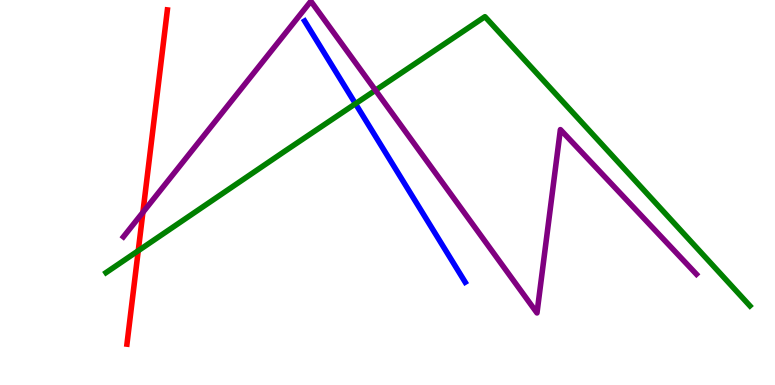[{'lines': ['blue', 'red'], 'intersections': []}, {'lines': ['green', 'red'], 'intersections': [{'x': 1.78, 'y': 3.49}]}, {'lines': ['purple', 'red'], 'intersections': [{'x': 1.84, 'y': 4.48}]}, {'lines': ['blue', 'green'], 'intersections': [{'x': 4.59, 'y': 7.31}]}, {'lines': ['blue', 'purple'], 'intersections': []}, {'lines': ['green', 'purple'], 'intersections': [{'x': 4.84, 'y': 7.66}]}]